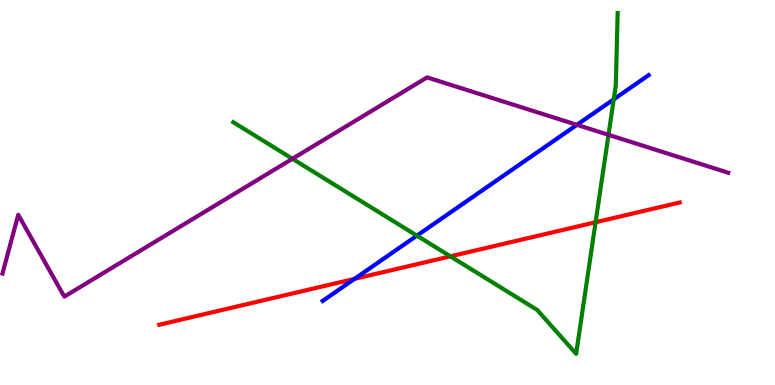[{'lines': ['blue', 'red'], 'intersections': [{'x': 4.57, 'y': 2.76}]}, {'lines': ['green', 'red'], 'intersections': [{'x': 5.81, 'y': 3.34}, {'x': 7.68, 'y': 4.23}]}, {'lines': ['purple', 'red'], 'intersections': []}, {'lines': ['blue', 'green'], 'intersections': [{'x': 5.38, 'y': 3.88}, {'x': 7.92, 'y': 7.42}]}, {'lines': ['blue', 'purple'], 'intersections': [{'x': 7.44, 'y': 6.76}]}, {'lines': ['green', 'purple'], 'intersections': [{'x': 3.77, 'y': 5.88}, {'x': 7.85, 'y': 6.5}]}]